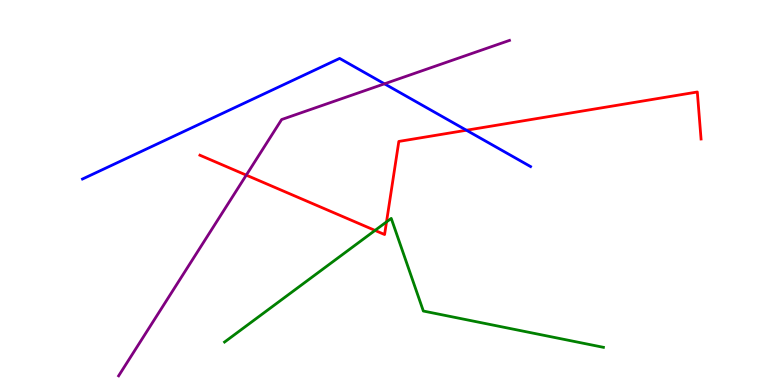[{'lines': ['blue', 'red'], 'intersections': [{'x': 6.02, 'y': 6.62}]}, {'lines': ['green', 'red'], 'intersections': [{'x': 4.84, 'y': 4.02}, {'x': 4.99, 'y': 4.24}]}, {'lines': ['purple', 'red'], 'intersections': [{'x': 3.18, 'y': 5.45}]}, {'lines': ['blue', 'green'], 'intersections': []}, {'lines': ['blue', 'purple'], 'intersections': [{'x': 4.96, 'y': 7.82}]}, {'lines': ['green', 'purple'], 'intersections': []}]